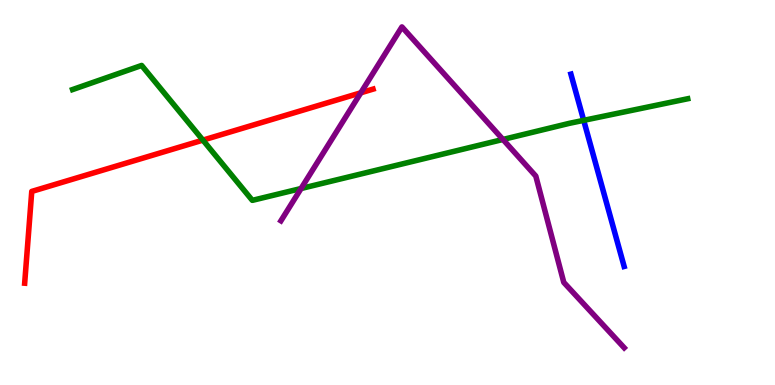[{'lines': ['blue', 'red'], 'intersections': []}, {'lines': ['green', 'red'], 'intersections': [{'x': 2.62, 'y': 6.36}]}, {'lines': ['purple', 'red'], 'intersections': [{'x': 4.66, 'y': 7.59}]}, {'lines': ['blue', 'green'], 'intersections': [{'x': 7.53, 'y': 6.87}]}, {'lines': ['blue', 'purple'], 'intersections': []}, {'lines': ['green', 'purple'], 'intersections': [{'x': 3.88, 'y': 5.1}, {'x': 6.49, 'y': 6.38}]}]